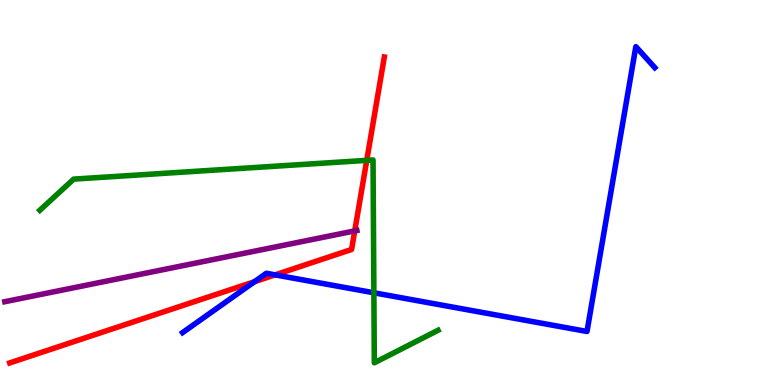[{'lines': ['blue', 'red'], 'intersections': [{'x': 3.28, 'y': 2.68}, {'x': 3.55, 'y': 2.86}]}, {'lines': ['green', 'red'], 'intersections': [{'x': 4.73, 'y': 5.84}]}, {'lines': ['purple', 'red'], 'intersections': [{'x': 4.58, 'y': 4.0}]}, {'lines': ['blue', 'green'], 'intersections': [{'x': 4.82, 'y': 2.4}]}, {'lines': ['blue', 'purple'], 'intersections': []}, {'lines': ['green', 'purple'], 'intersections': []}]